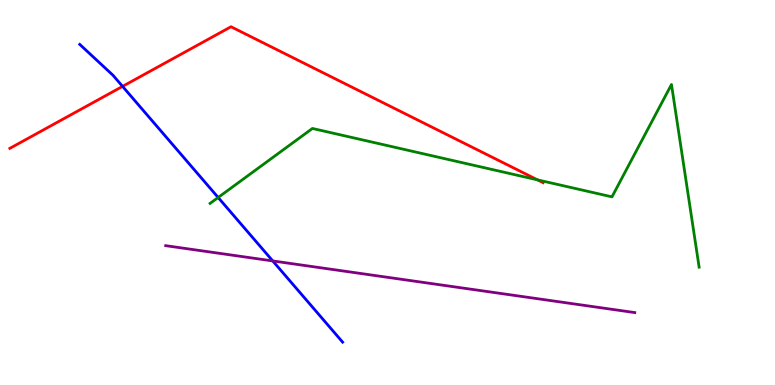[{'lines': ['blue', 'red'], 'intersections': [{'x': 1.58, 'y': 7.76}]}, {'lines': ['green', 'red'], 'intersections': [{'x': 6.94, 'y': 5.33}]}, {'lines': ['purple', 'red'], 'intersections': []}, {'lines': ['blue', 'green'], 'intersections': [{'x': 2.81, 'y': 4.87}]}, {'lines': ['blue', 'purple'], 'intersections': [{'x': 3.52, 'y': 3.22}]}, {'lines': ['green', 'purple'], 'intersections': []}]